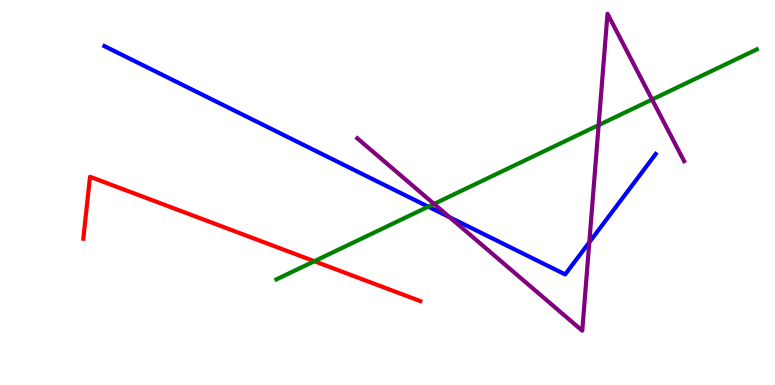[{'lines': ['blue', 'red'], 'intersections': []}, {'lines': ['green', 'red'], 'intersections': [{'x': 4.06, 'y': 3.22}]}, {'lines': ['purple', 'red'], 'intersections': []}, {'lines': ['blue', 'green'], 'intersections': [{'x': 5.53, 'y': 4.63}]}, {'lines': ['blue', 'purple'], 'intersections': [{'x': 5.8, 'y': 4.36}, {'x': 7.6, 'y': 3.71}]}, {'lines': ['green', 'purple'], 'intersections': [{'x': 5.6, 'y': 4.7}, {'x': 7.72, 'y': 6.75}, {'x': 8.41, 'y': 7.42}]}]